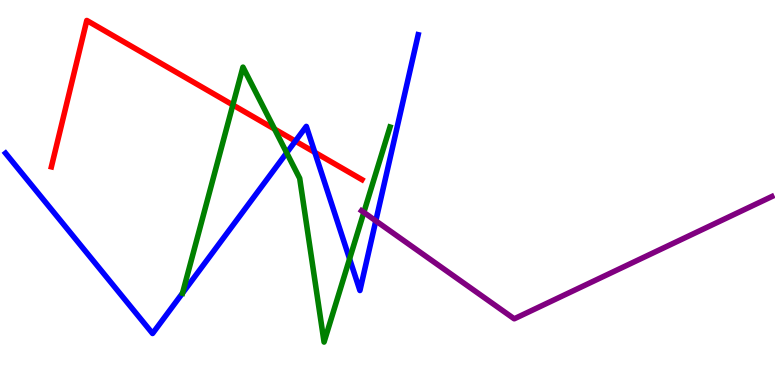[{'lines': ['blue', 'red'], 'intersections': [{'x': 3.81, 'y': 6.33}, {'x': 4.06, 'y': 6.04}]}, {'lines': ['green', 'red'], 'intersections': [{'x': 3.0, 'y': 7.27}, {'x': 3.54, 'y': 6.65}]}, {'lines': ['purple', 'red'], 'intersections': []}, {'lines': ['blue', 'green'], 'intersections': [{'x': 2.36, 'y': 2.39}, {'x': 3.7, 'y': 6.03}, {'x': 4.51, 'y': 3.28}]}, {'lines': ['blue', 'purple'], 'intersections': [{'x': 4.85, 'y': 4.26}]}, {'lines': ['green', 'purple'], 'intersections': [{'x': 4.69, 'y': 4.48}]}]